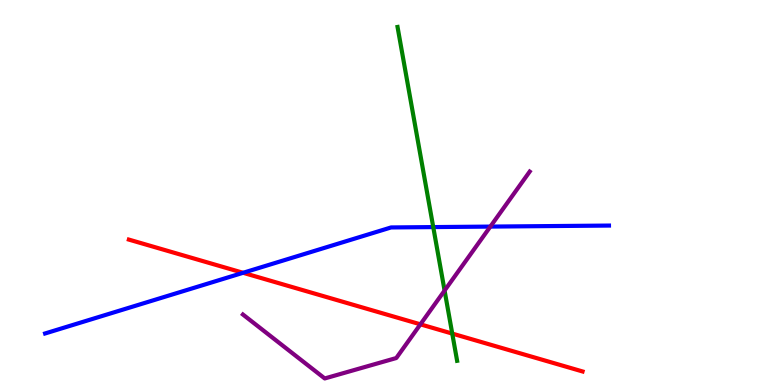[{'lines': ['blue', 'red'], 'intersections': [{'x': 3.14, 'y': 2.91}]}, {'lines': ['green', 'red'], 'intersections': [{'x': 5.84, 'y': 1.34}]}, {'lines': ['purple', 'red'], 'intersections': [{'x': 5.42, 'y': 1.58}]}, {'lines': ['blue', 'green'], 'intersections': [{'x': 5.59, 'y': 4.1}]}, {'lines': ['blue', 'purple'], 'intersections': [{'x': 6.33, 'y': 4.11}]}, {'lines': ['green', 'purple'], 'intersections': [{'x': 5.74, 'y': 2.45}]}]